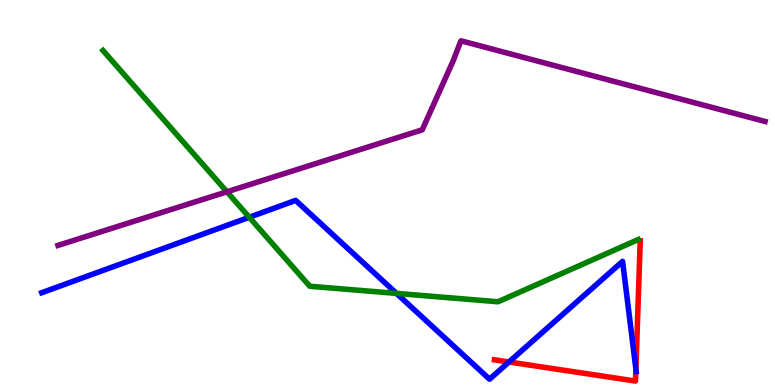[{'lines': ['blue', 'red'], 'intersections': [{'x': 6.57, 'y': 0.598}, {'x': 8.2, 'y': 0.417}]}, {'lines': ['green', 'red'], 'intersections': []}, {'lines': ['purple', 'red'], 'intersections': []}, {'lines': ['blue', 'green'], 'intersections': [{'x': 3.22, 'y': 4.36}, {'x': 5.12, 'y': 2.38}]}, {'lines': ['blue', 'purple'], 'intersections': []}, {'lines': ['green', 'purple'], 'intersections': [{'x': 2.93, 'y': 5.02}]}]